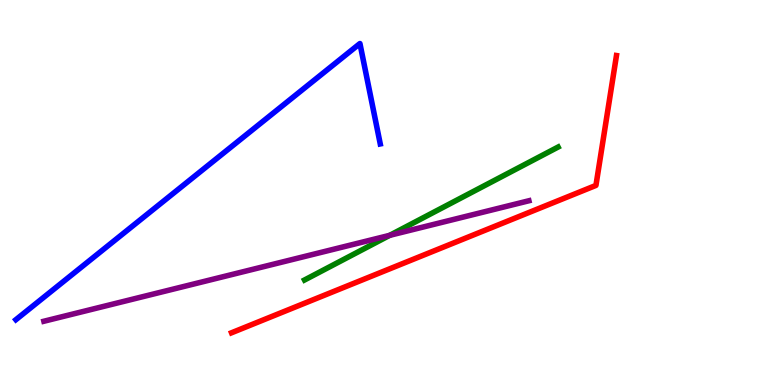[{'lines': ['blue', 'red'], 'intersections': []}, {'lines': ['green', 'red'], 'intersections': []}, {'lines': ['purple', 'red'], 'intersections': []}, {'lines': ['blue', 'green'], 'intersections': []}, {'lines': ['blue', 'purple'], 'intersections': []}, {'lines': ['green', 'purple'], 'intersections': [{'x': 5.03, 'y': 3.89}]}]